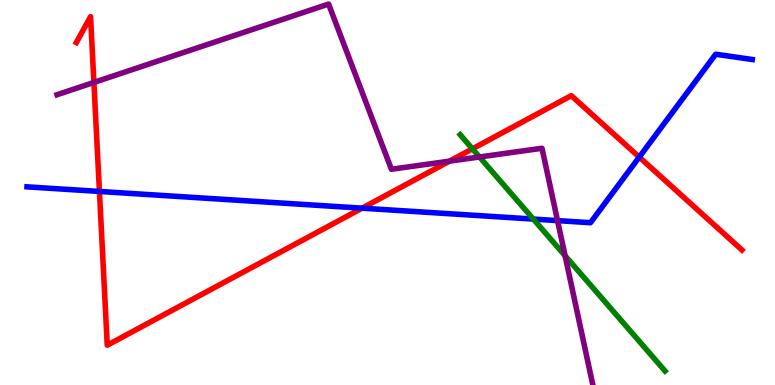[{'lines': ['blue', 'red'], 'intersections': [{'x': 1.28, 'y': 5.03}, {'x': 4.67, 'y': 4.59}, {'x': 8.25, 'y': 5.92}]}, {'lines': ['green', 'red'], 'intersections': [{'x': 6.1, 'y': 6.13}]}, {'lines': ['purple', 'red'], 'intersections': [{'x': 1.21, 'y': 7.86}, {'x': 5.8, 'y': 5.81}]}, {'lines': ['blue', 'green'], 'intersections': [{'x': 6.88, 'y': 4.31}]}, {'lines': ['blue', 'purple'], 'intersections': [{'x': 7.19, 'y': 4.27}]}, {'lines': ['green', 'purple'], 'intersections': [{'x': 6.19, 'y': 5.92}, {'x': 7.29, 'y': 3.36}]}]